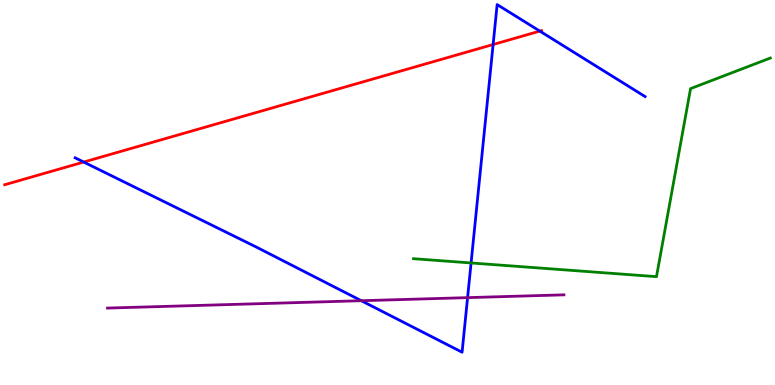[{'lines': ['blue', 'red'], 'intersections': [{'x': 1.08, 'y': 5.79}, {'x': 6.36, 'y': 8.84}, {'x': 6.97, 'y': 9.19}]}, {'lines': ['green', 'red'], 'intersections': []}, {'lines': ['purple', 'red'], 'intersections': []}, {'lines': ['blue', 'green'], 'intersections': [{'x': 6.08, 'y': 3.17}]}, {'lines': ['blue', 'purple'], 'intersections': [{'x': 4.66, 'y': 2.19}, {'x': 6.03, 'y': 2.27}]}, {'lines': ['green', 'purple'], 'intersections': []}]